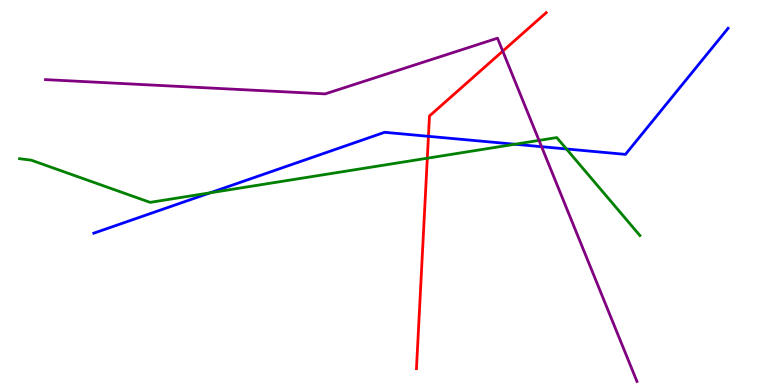[{'lines': ['blue', 'red'], 'intersections': [{'x': 5.53, 'y': 6.46}]}, {'lines': ['green', 'red'], 'intersections': [{'x': 5.51, 'y': 5.89}]}, {'lines': ['purple', 'red'], 'intersections': [{'x': 6.49, 'y': 8.67}]}, {'lines': ['blue', 'green'], 'intersections': [{'x': 2.71, 'y': 4.99}, {'x': 6.64, 'y': 6.25}, {'x': 7.31, 'y': 6.13}]}, {'lines': ['blue', 'purple'], 'intersections': [{'x': 6.99, 'y': 6.19}]}, {'lines': ['green', 'purple'], 'intersections': [{'x': 6.96, 'y': 6.35}]}]